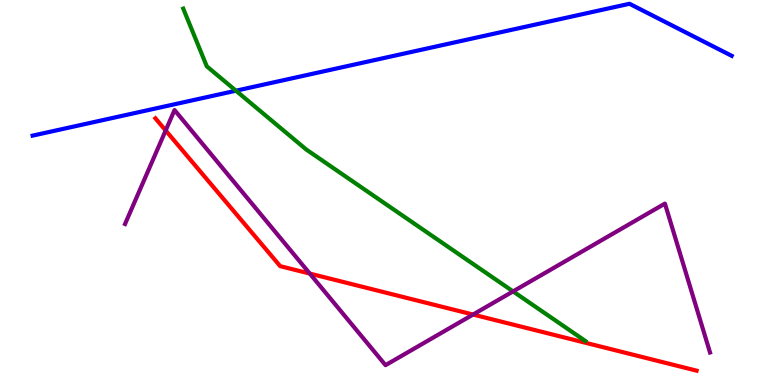[{'lines': ['blue', 'red'], 'intersections': []}, {'lines': ['green', 'red'], 'intersections': []}, {'lines': ['purple', 'red'], 'intersections': [{'x': 2.14, 'y': 6.61}, {'x': 4.0, 'y': 2.89}, {'x': 6.1, 'y': 1.83}]}, {'lines': ['blue', 'green'], 'intersections': [{'x': 3.04, 'y': 7.64}]}, {'lines': ['blue', 'purple'], 'intersections': []}, {'lines': ['green', 'purple'], 'intersections': [{'x': 6.62, 'y': 2.43}]}]